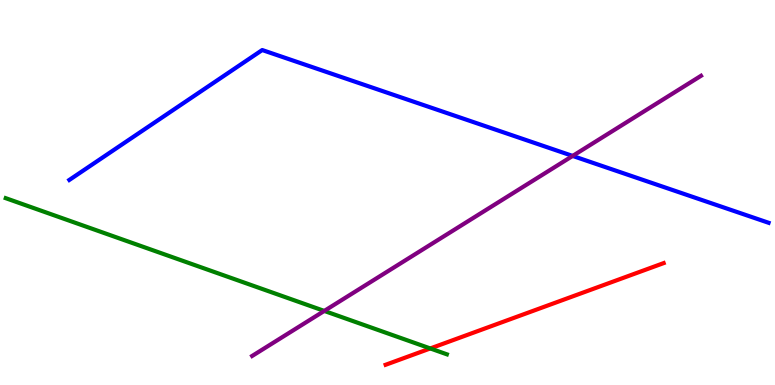[{'lines': ['blue', 'red'], 'intersections': []}, {'lines': ['green', 'red'], 'intersections': [{'x': 5.55, 'y': 0.949}]}, {'lines': ['purple', 'red'], 'intersections': []}, {'lines': ['blue', 'green'], 'intersections': []}, {'lines': ['blue', 'purple'], 'intersections': [{'x': 7.39, 'y': 5.95}]}, {'lines': ['green', 'purple'], 'intersections': [{'x': 4.18, 'y': 1.92}]}]